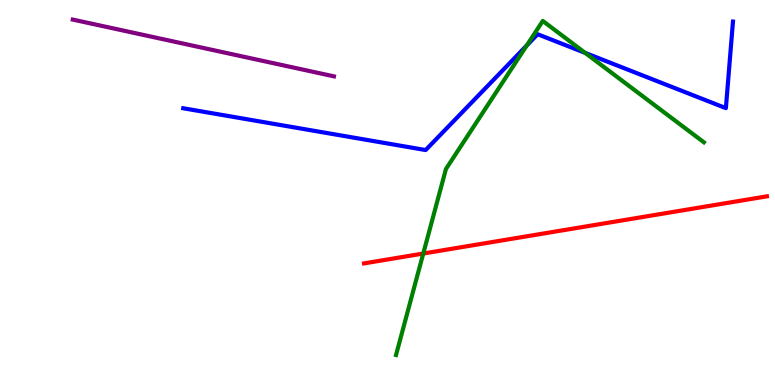[{'lines': ['blue', 'red'], 'intersections': []}, {'lines': ['green', 'red'], 'intersections': [{'x': 5.46, 'y': 3.41}]}, {'lines': ['purple', 'red'], 'intersections': []}, {'lines': ['blue', 'green'], 'intersections': [{'x': 6.8, 'y': 8.82}, {'x': 7.55, 'y': 8.63}]}, {'lines': ['blue', 'purple'], 'intersections': []}, {'lines': ['green', 'purple'], 'intersections': []}]